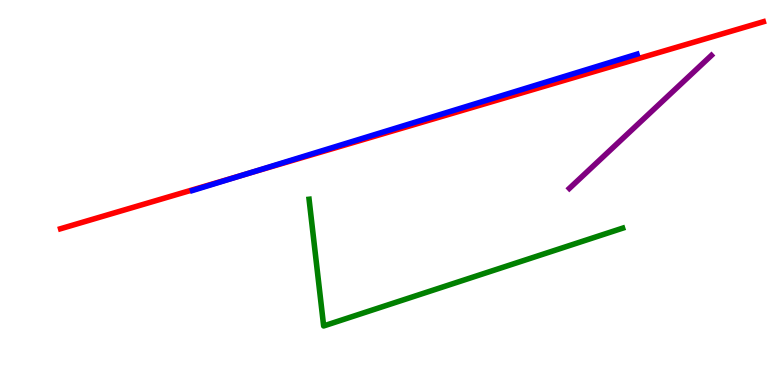[{'lines': ['blue', 'red'], 'intersections': [{'x': 3.14, 'y': 5.46}]}, {'lines': ['green', 'red'], 'intersections': []}, {'lines': ['purple', 'red'], 'intersections': []}, {'lines': ['blue', 'green'], 'intersections': []}, {'lines': ['blue', 'purple'], 'intersections': []}, {'lines': ['green', 'purple'], 'intersections': []}]